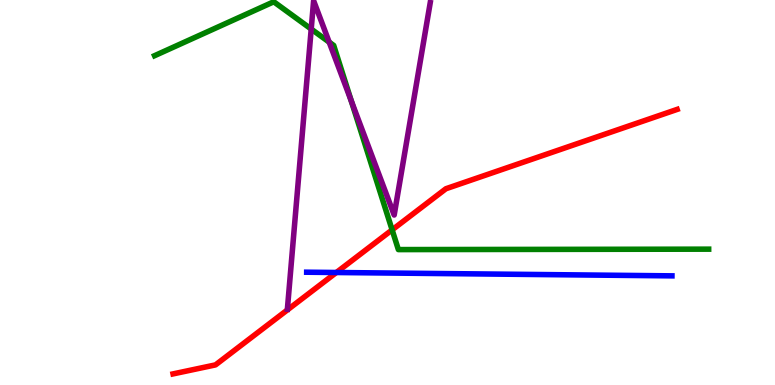[{'lines': ['blue', 'red'], 'intersections': [{'x': 4.34, 'y': 2.92}]}, {'lines': ['green', 'red'], 'intersections': [{'x': 5.06, 'y': 4.03}]}, {'lines': ['purple', 'red'], 'intersections': []}, {'lines': ['blue', 'green'], 'intersections': []}, {'lines': ['blue', 'purple'], 'intersections': []}, {'lines': ['green', 'purple'], 'intersections': [{'x': 4.02, 'y': 9.25}, {'x': 4.25, 'y': 8.91}, {'x': 4.53, 'y': 7.38}]}]